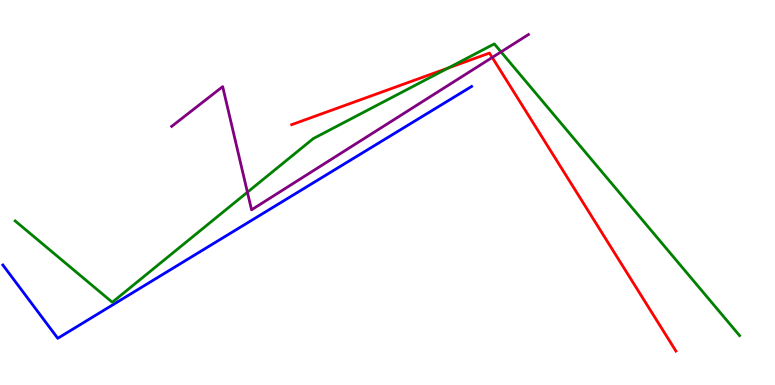[{'lines': ['blue', 'red'], 'intersections': []}, {'lines': ['green', 'red'], 'intersections': [{'x': 5.78, 'y': 8.23}]}, {'lines': ['purple', 'red'], 'intersections': [{'x': 6.35, 'y': 8.51}]}, {'lines': ['blue', 'green'], 'intersections': []}, {'lines': ['blue', 'purple'], 'intersections': []}, {'lines': ['green', 'purple'], 'intersections': [{'x': 3.19, 'y': 5.01}, {'x': 6.46, 'y': 8.65}]}]